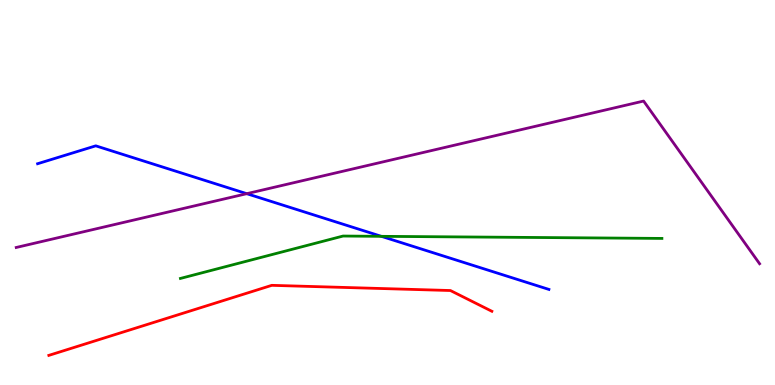[{'lines': ['blue', 'red'], 'intersections': []}, {'lines': ['green', 'red'], 'intersections': []}, {'lines': ['purple', 'red'], 'intersections': []}, {'lines': ['blue', 'green'], 'intersections': [{'x': 4.92, 'y': 3.86}]}, {'lines': ['blue', 'purple'], 'intersections': [{'x': 3.18, 'y': 4.97}]}, {'lines': ['green', 'purple'], 'intersections': []}]